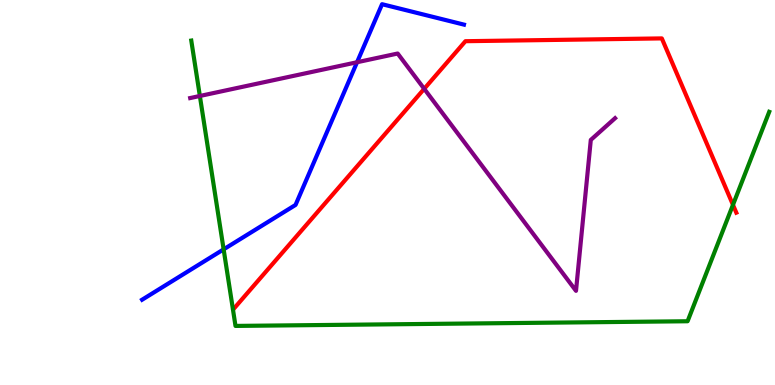[{'lines': ['blue', 'red'], 'intersections': []}, {'lines': ['green', 'red'], 'intersections': [{'x': 9.46, 'y': 4.68}]}, {'lines': ['purple', 'red'], 'intersections': [{'x': 5.47, 'y': 7.69}]}, {'lines': ['blue', 'green'], 'intersections': [{'x': 2.89, 'y': 3.52}]}, {'lines': ['blue', 'purple'], 'intersections': [{'x': 4.61, 'y': 8.38}]}, {'lines': ['green', 'purple'], 'intersections': [{'x': 2.58, 'y': 7.51}]}]